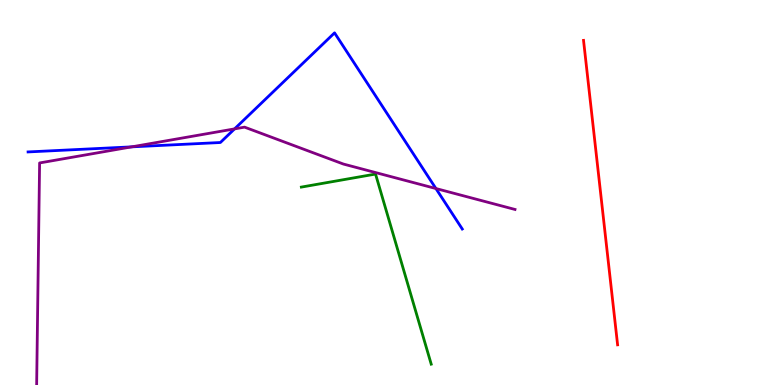[{'lines': ['blue', 'red'], 'intersections': []}, {'lines': ['green', 'red'], 'intersections': []}, {'lines': ['purple', 'red'], 'intersections': []}, {'lines': ['blue', 'green'], 'intersections': []}, {'lines': ['blue', 'purple'], 'intersections': [{'x': 1.7, 'y': 6.19}, {'x': 3.03, 'y': 6.65}, {'x': 5.62, 'y': 5.1}]}, {'lines': ['green', 'purple'], 'intersections': []}]